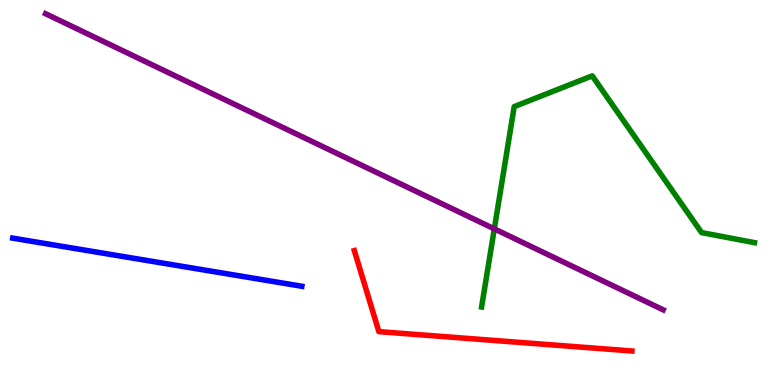[{'lines': ['blue', 'red'], 'intersections': []}, {'lines': ['green', 'red'], 'intersections': []}, {'lines': ['purple', 'red'], 'intersections': []}, {'lines': ['blue', 'green'], 'intersections': []}, {'lines': ['blue', 'purple'], 'intersections': []}, {'lines': ['green', 'purple'], 'intersections': [{'x': 6.38, 'y': 4.06}]}]